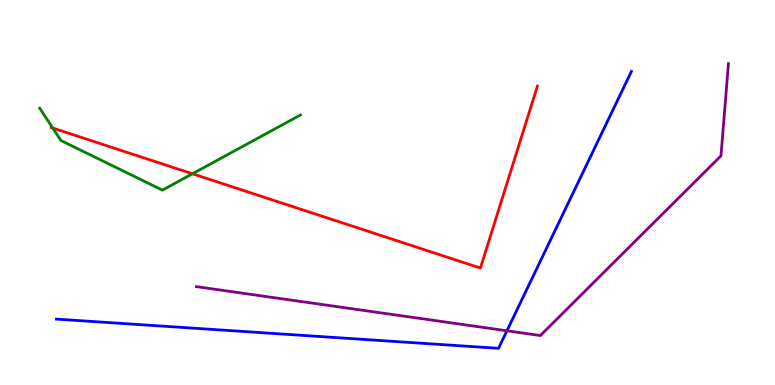[{'lines': ['blue', 'red'], 'intersections': []}, {'lines': ['green', 'red'], 'intersections': [{'x': 0.681, 'y': 6.67}, {'x': 2.48, 'y': 5.49}]}, {'lines': ['purple', 'red'], 'intersections': []}, {'lines': ['blue', 'green'], 'intersections': []}, {'lines': ['blue', 'purple'], 'intersections': [{'x': 6.54, 'y': 1.41}]}, {'lines': ['green', 'purple'], 'intersections': []}]